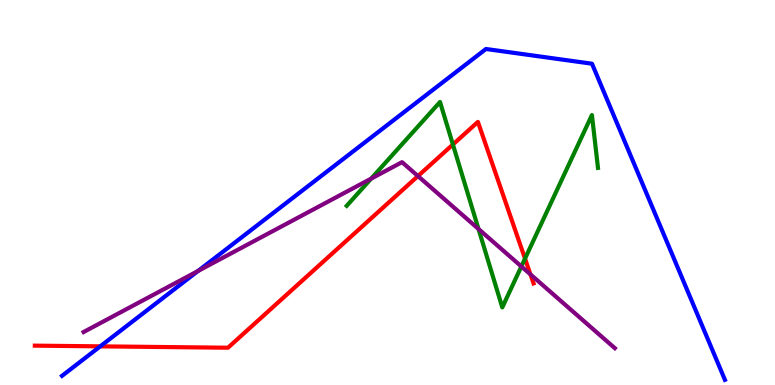[{'lines': ['blue', 'red'], 'intersections': [{'x': 1.29, 'y': 1.0}]}, {'lines': ['green', 'red'], 'intersections': [{'x': 5.84, 'y': 6.25}, {'x': 6.77, 'y': 3.28}]}, {'lines': ['purple', 'red'], 'intersections': [{'x': 5.39, 'y': 5.43}, {'x': 6.84, 'y': 2.87}]}, {'lines': ['blue', 'green'], 'intersections': []}, {'lines': ['blue', 'purple'], 'intersections': [{'x': 2.55, 'y': 2.96}]}, {'lines': ['green', 'purple'], 'intersections': [{'x': 4.79, 'y': 5.36}, {'x': 6.17, 'y': 4.05}, {'x': 6.73, 'y': 3.08}]}]